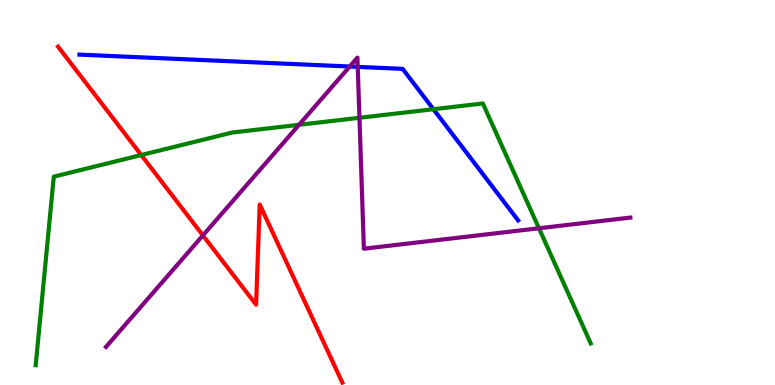[{'lines': ['blue', 'red'], 'intersections': []}, {'lines': ['green', 'red'], 'intersections': [{'x': 1.82, 'y': 5.97}]}, {'lines': ['purple', 'red'], 'intersections': [{'x': 2.62, 'y': 3.89}]}, {'lines': ['blue', 'green'], 'intersections': [{'x': 5.59, 'y': 7.16}]}, {'lines': ['blue', 'purple'], 'intersections': [{'x': 4.51, 'y': 8.27}, {'x': 4.62, 'y': 8.26}]}, {'lines': ['green', 'purple'], 'intersections': [{'x': 3.86, 'y': 6.76}, {'x': 4.64, 'y': 6.94}, {'x': 6.95, 'y': 4.07}]}]